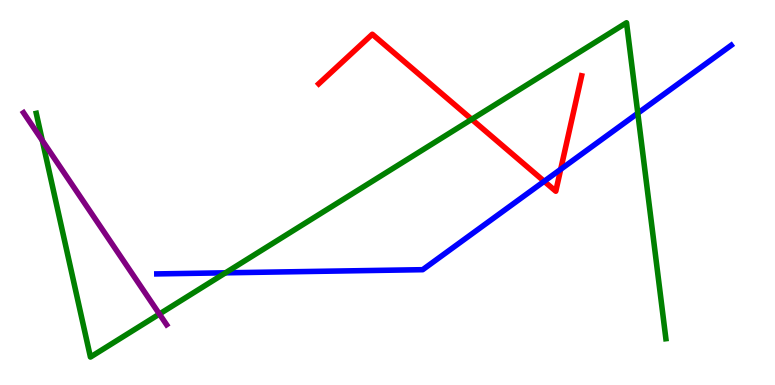[{'lines': ['blue', 'red'], 'intersections': [{'x': 7.02, 'y': 5.29}, {'x': 7.23, 'y': 5.6}]}, {'lines': ['green', 'red'], 'intersections': [{'x': 6.09, 'y': 6.9}]}, {'lines': ['purple', 'red'], 'intersections': []}, {'lines': ['blue', 'green'], 'intersections': [{'x': 2.91, 'y': 2.91}, {'x': 8.23, 'y': 7.06}]}, {'lines': ['blue', 'purple'], 'intersections': []}, {'lines': ['green', 'purple'], 'intersections': [{'x': 0.546, 'y': 6.35}, {'x': 2.06, 'y': 1.84}]}]